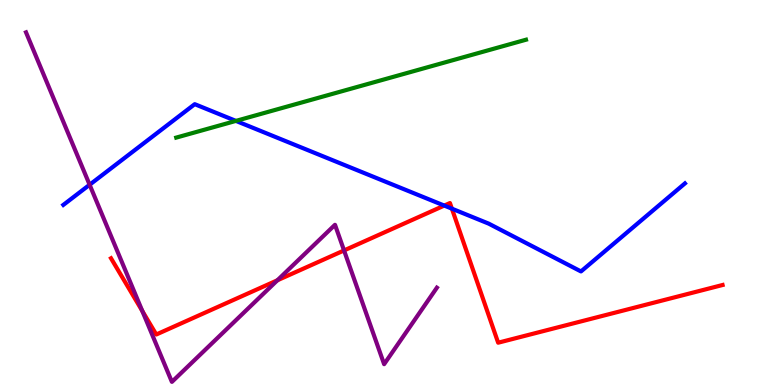[{'lines': ['blue', 'red'], 'intersections': [{'x': 5.73, 'y': 4.66}, {'x': 5.83, 'y': 4.58}]}, {'lines': ['green', 'red'], 'intersections': []}, {'lines': ['purple', 'red'], 'intersections': [{'x': 1.84, 'y': 1.92}, {'x': 3.58, 'y': 2.72}, {'x': 4.44, 'y': 3.49}]}, {'lines': ['blue', 'green'], 'intersections': [{'x': 3.04, 'y': 6.86}]}, {'lines': ['blue', 'purple'], 'intersections': [{'x': 1.16, 'y': 5.2}]}, {'lines': ['green', 'purple'], 'intersections': []}]